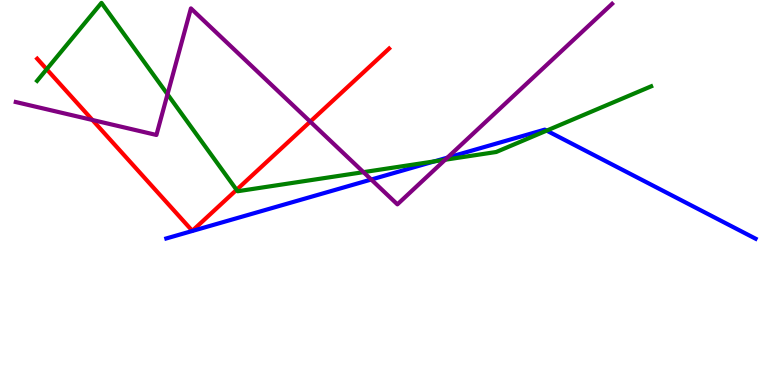[{'lines': ['blue', 'red'], 'intersections': []}, {'lines': ['green', 'red'], 'intersections': [{'x': 0.602, 'y': 8.2}, {'x': 3.05, 'y': 5.07}]}, {'lines': ['purple', 'red'], 'intersections': [{'x': 1.19, 'y': 6.88}, {'x': 4.0, 'y': 6.84}]}, {'lines': ['blue', 'green'], 'intersections': [{'x': 5.6, 'y': 5.81}, {'x': 7.05, 'y': 6.61}]}, {'lines': ['blue', 'purple'], 'intersections': [{'x': 4.79, 'y': 5.34}, {'x': 5.77, 'y': 5.91}]}, {'lines': ['green', 'purple'], 'intersections': [{'x': 2.16, 'y': 7.55}, {'x': 4.69, 'y': 5.53}, {'x': 5.74, 'y': 5.85}]}]